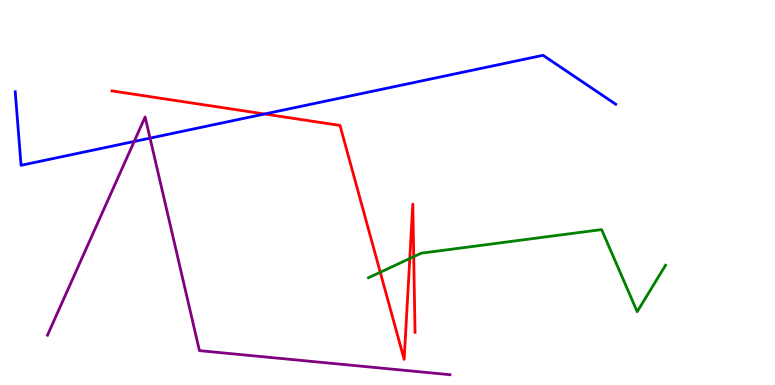[{'lines': ['blue', 'red'], 'intersections': [{'x': 3.41, 'y': 7.04}]}, {'lines': ['green', 'red'], 'intersections': [{'x': 4.91, 'y': 2.93}, {'x': 5.29, 'y': 3.29}, {'x': 5.34, 'y': 3.33}]}, {'lines': ['purple', 'red'], 'intersections': []}, {'lines': ['blue', 'green'], 'intersections': []}, {'lines': ['blue', 'purple'], 'intersections': [{'x': 1.73, 'y': 6.33}, {'x': 1.94, 'y': 6.41}]}, {'lines': ['green', 'purple'], 'intersections': []}]